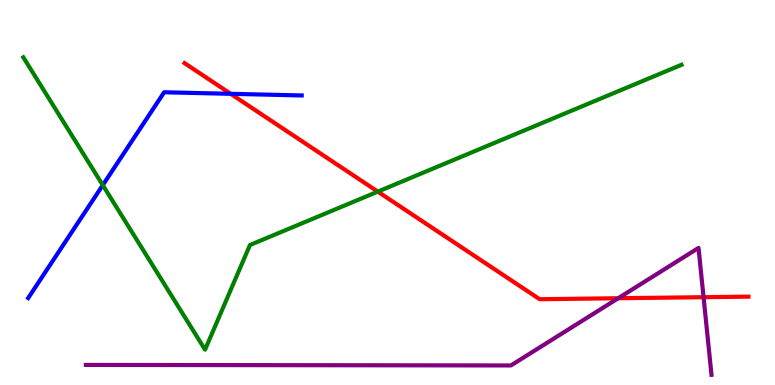[{'lines': ['blue', 'red'], 'intersections': [{'x': 2.98, 'y': 7.56}]}, {'lines': ['green', 'red'], 'intersections': [{'x': 4.87, 'y': 5.02}]}, {'lines': ['purple', 'red'], 'intersections': [{'x': 7.98, 'y': 2.25}, {'x': 9.08, 'y': 2.28}]}, {'lines': ['blue', 'green'], 'intersections': [{'x': 1.33, 'y': 5.19}]}, {'lines': ['blue', 'purple'], 'intersections': []}, {'lines': ['green', 'purple'], 'intersections': []}]